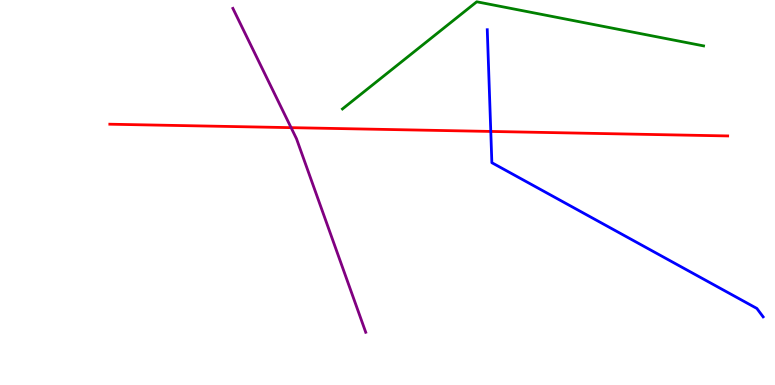[{'lines': ['blue', 'red'], 'intersections': [{'x': 6.33, 'y': 6.59}]}, {'lines': ['green', 'red'], 'intersections': []}, {'lines': ['purple', 'red'], 'intersections': [{'x': 3.76, 'y': 6.68}]}, {'lines': ['blue', 'green'], 'intersections': []}, {'lines': ['blue', 'purple'], 'intersections': []}, {'lines': ['green', 'purple'], 'intersections': []}]